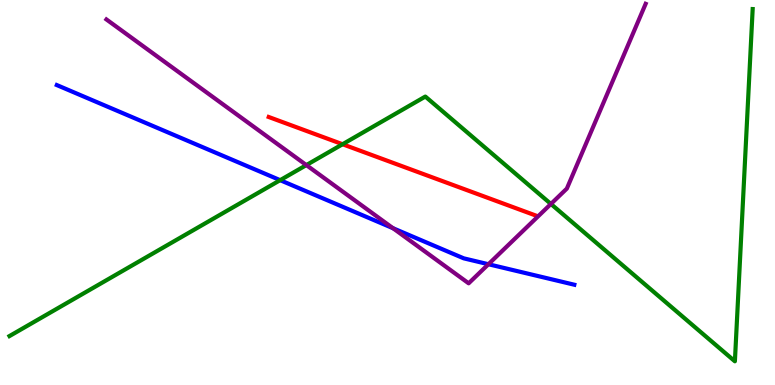[{'lines': ['blue', 'red'], 'intersections': []}, {'lines': ['green', 'red'], 'intersections': [{'x': 4.42, 'y': 6.25}]}, {'lines': ['purple', 'red'], 'intersections': []}, {'lines': ['blue', 'green'], 'intersections': [{'x': 3.62, 'y': 5.32}]}, {'lines': ['blue', 'purple'], 'intersections': [{'x': 5.07, 'y': 4.07}, {'x': 6.3, 'y': 3.14}]}, {'lines': ['green', 'purple'], 'intersections': [{'x': 3.95, 'y': 5.71}, {'x': 7.11, 'y': 4.7}]}]